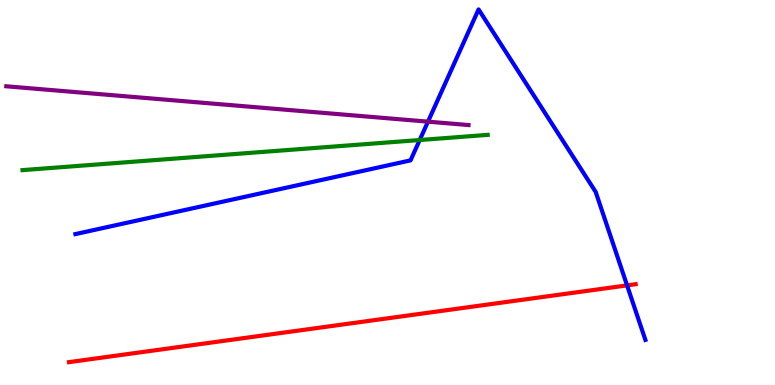[{'lines': ['blue', 'red'], 'intersections': [{'x': 8.09, 'y': 2.59}]}, {'lines': ['green', 'red'], 'intersections': []}, {'lines': ['purple', 'red'], 'intersections': []}, {'lines': ['blue', 'green'], 'intersections': [{'x': 5.42, 'y': 6.36}]}, {'lines': ['blue', 'purple'], 'intersections': [{'x': 5.52, 'y': 6.84}]}, {'lines': ['green', 'purple'], 'intersections': []}]